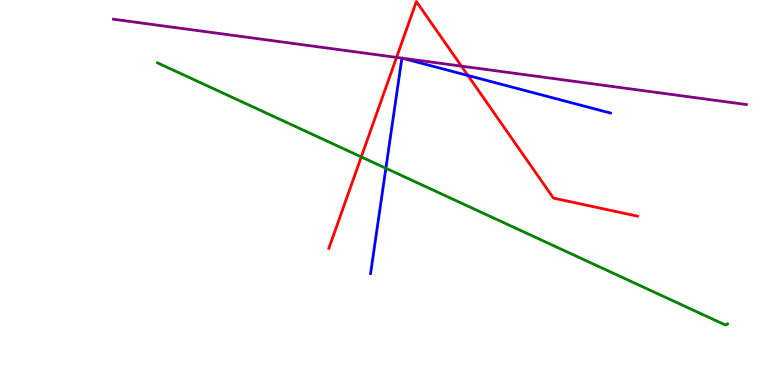[{'lines': ['blue', 'red'], 'intersections': [{'x': 6.04, 'y': 8.04}]}, {'lines': ['green', 'red'], 'intersections': [{'x': 4.66, 'y': 5.92}]}, {'lines': ['purple', 'red'], 'intersections': [{'x': 5.12, 'y': 8.51}, {'x': 5.95, 'y': 8.28}]}, {'lines': ['blue', 'green'], 'intersections': [{'x': 4.98, 'y': 5.63}]}, {'lines': ['blue', 'purple'], 'intersections': [{'x': 5.19, 'y': 8.49}, {'x': 5.19, 'y': 8.49}]}, {'lines': ['green', 'purple'], 'intersections': []}]